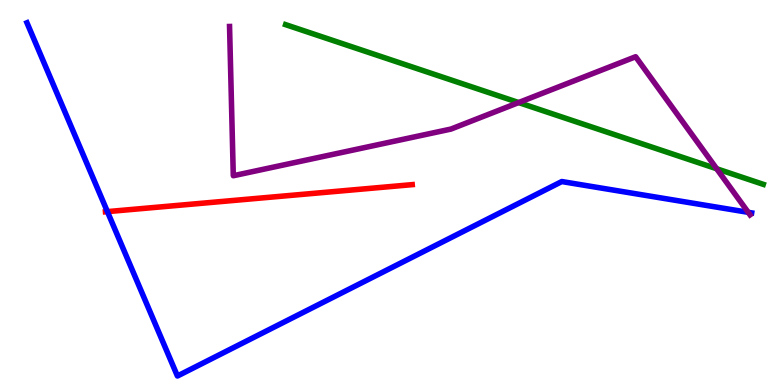[{'lines': ['blue', 'red'], 'intersections': [{'x': 1.39, 'y': 4.5}]}, {'lines': ['green', 'red'], 'intersections': []}, {'lines': ['purple', 'red'], 'intersections': []}, {'lines': ['blue', 'green'], 'intersections': []}, {'lines': ['blue', 'purple'], 'intersections': [{'x': 9.65, 'y': 4.48}]}, {'lines': ['green', 'purple'], 'intersections': [{'x': 6.69, 'y': 7.34}, {'x': 9.25, 'y': 5.62}]}]